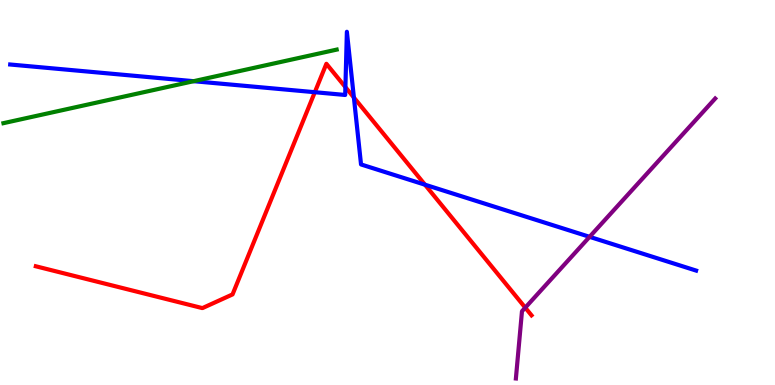[{'lines': ['blue', 'red'], 'intersections': [{'x': 4.06, 'y': 7.6}, {'x': 4.46, 'y': 7.74}, {'x': 4.57, 'y': 7.47}, {'x': 5.48, 'y': 5.2}]}, {'lines': ['green', 'red'], 'intersections': []}, {'lines': ['purple', 'red'], 'intersections': [{'x': 6.78, 'y': 2.01}]}, {'lines': ['blue', 'green'], 'intersections': [{'x': 2.5, 'y': 7.89}]}, {'lines': ['blue', 'purple'], 'intersections': [{'x': 7.61, 'y': 3.85}]}, {'lines': ['green', 'purple'], 'intersections': []}]